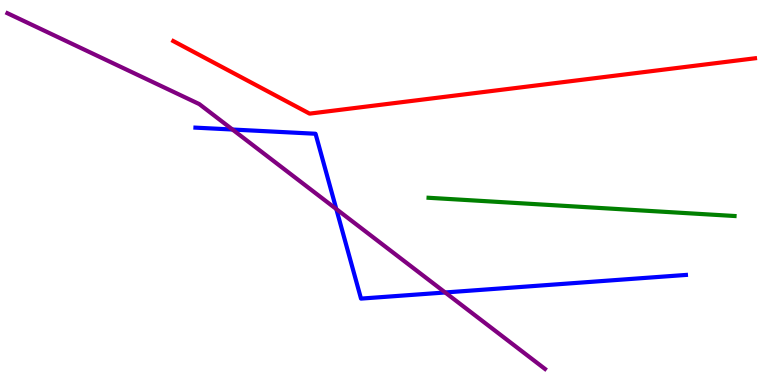[{'lines': ['blue', 'red'], 'intersections': []}, {'lines': ['green', 'red'], 'intersections': []}, {'lines': ['purple', 'red'], 'intersections': []}, {'lines': ['blue', 'green'], 'intersections': []}, {'lines': ['blue', 'purple'], 'intersections': [{'x': 3.0, 'y': 6.64}, {'x': 4.34, 'y': 4.57}, {'x': 5.74, 'y': 2.4}]}, {'lines': ['green', 'purple'], 'intersections': []}]